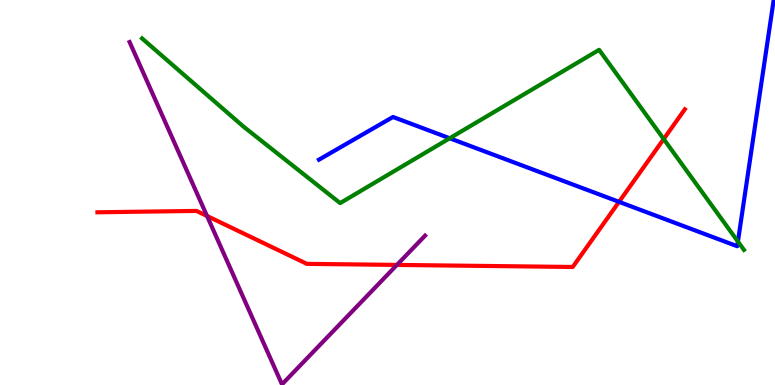[{'lines': ['blue', 'red'], 'intersections': [{'x': 7.99, 'y': 4.76}]}, {'lines': ['green', 'red'], 'intersections': [{'x': 8.56, 'y': 6.39}]}, {'lines': ['purple', 'red'], 'intersections': [{'x': 2.67, 'y': 4.39}, {'x': 5.12, 'y': 3.12}]}, {'lines': ['blue', 'green'], 'intersections': [{'x': 5.8, 'y': 6.41}, {'x': 9.52, 'y': 3.73}]}, {'lines': ['blue', 'purple'], 'intersections': []}, {'lines': ['green', 'purple'], 'intersections': []}]